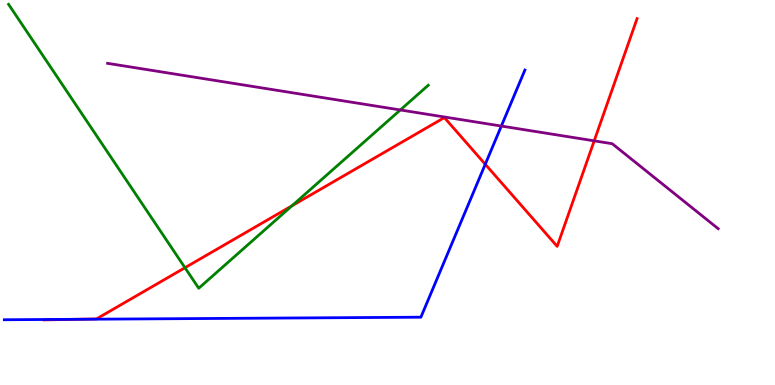[{'lines': ['blue', 'red'], 'intersections': [{'x': 0.981, 'y': 1.71}, {'x': 6.26, 'y': 5.73}]}, {'lines': ['green', 'red'], 'intersections': [{'x': 2.39, 'y': 3.05}, {'x': 3.77, 'y': 4.66}]}, {'lines': ['purple', 'red'], 'intersections': [{'x': 7.67, 'y': 6.34}]}, {'lines': ['blue', 'green'], 'intersections': []}, {'lines': ['blue', 'purple'], 'intersections': [{'x': 6.47, 'y': 6.73}]}, {'lines': ['green', 'purple'], 'intersections': [{'x': 5.17, 'y': 7.14}]}]